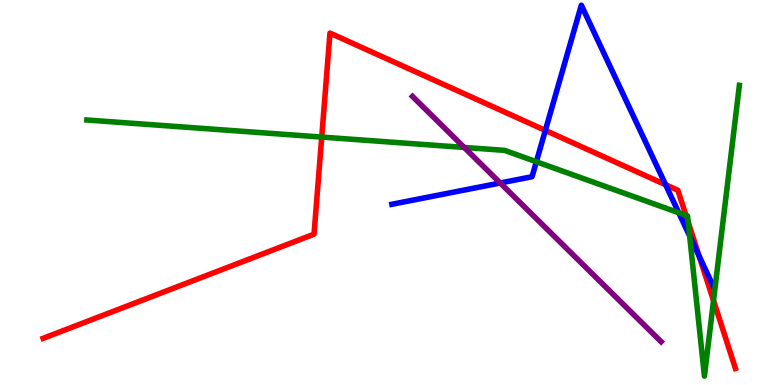[{'lines': ['blue', 'red'], 'intersections': [{'x': 7.04, 'y': 6.61}, {'x': 8.59, 'y': 5.2}, {'x': 9.02, 'y': 3.35}]}, {'lines': ['green', 'red'], 'intersections': [{'x': 4.15, 'y': 6.44}, {'x': 8.85, 'y': 4.41}, {'x': 8.88, 'y': 4.23}, {'x': 9.21, 'y': 2.19}]}, {'lines': ['purple', 'red'], 'intersections': []}, {'lines': ['blue', 'green'], 'intersections': [{'x': 6.92, 'y': 5.8}, {'x': 8.76, 'y': 4.47}, {'x': 8.9, 'y': 3.87}]}, {'lines': ['blue', 'purple'], 'intersections': [{'x': 6.45, 'y': 5.25}]}, {'lines': ['green', 'purple'], 'intersections': [{'x': 5.99, 'y': 6.17}]}]